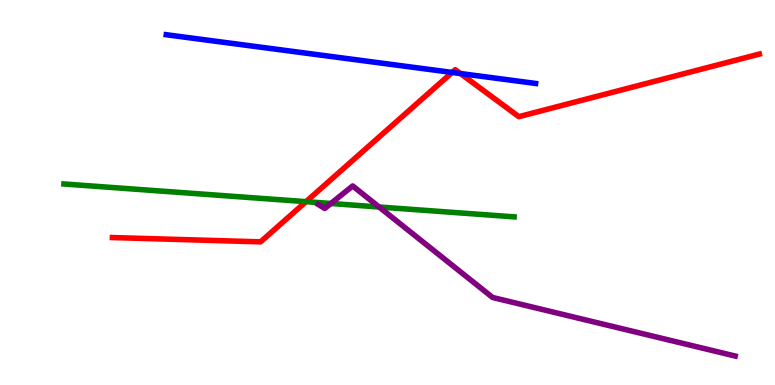[{'lines': ['blue', 'red'], 'intersections': [{'x': 5.83, 'y': 8.12}, {'x': 5.94, 'y': 8.09}]}, {'lines': ['green', 'red'], 'intersections': [{'x': 3.95, 'y': 4.76}]}, {'lines': ['purple', 'red'], 'intersections': []}, {'lines': ['blue', 'green'], 'intersections': []}, {'lines': ['blue', 'purple'], 'intersections': []}, {'lines': ['green', 'purple'], 'intersections': [{'x': 4.27, 'y': 4.71}, {'x': 4.89, 'y': 4.62}]}]